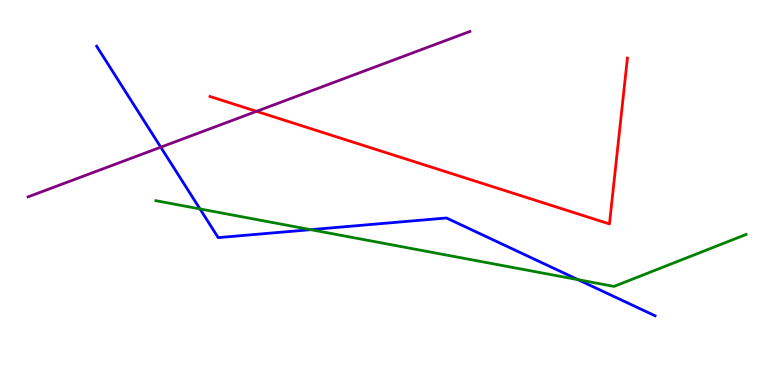[{'lines': ['blue', 'red'], 'intersections': []}, {'lines': ['green', 'red'], 'intersections': []}, {'lines': ['purple', 'red'], 'intersections': [{'x': 3.31, 'y': 7.11}]}, {'lines': ['blue', 'green'], 'intersections': [{'x': 2.58, 'y': 4.57}, {'x': 4.01, 'y': 4.03}, {'x': 7.46, 'y': 2.74}]}, {'lines': ['blue', 'purple'], 'intersections': [{'x': 2.07, 'y': 6.18}]}, {'lines': ['green', 'purple'], 'intersections': []}]